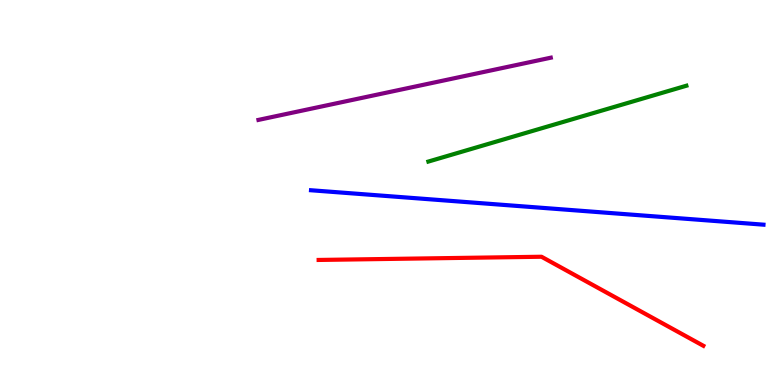[{'lines': ['blue', 'red'], 'intersections': []}, {'lines': ['green', 'red'], 'intersections': []}, {'lines': ['purple', 'red'], 'intersections': []}, {'lines': ['blue', 'green'], 'intersections': []}, {'lines': ['blue', 'purple'], 'intersections': []}, {'lines': ['green', 'purple'], 'intersections': []}]